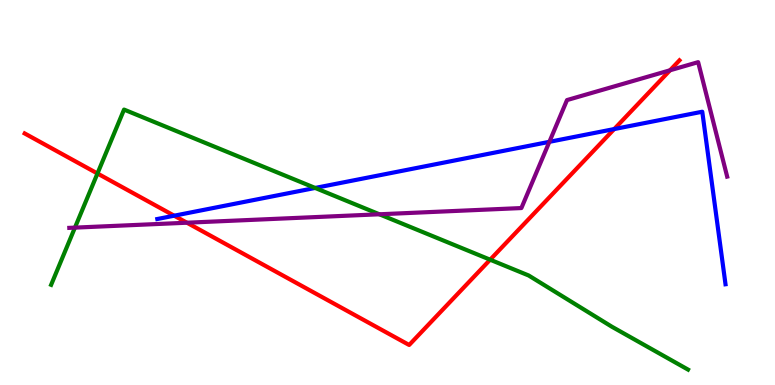[{'lines': ['blue', 'red'], 'intersections': [{'x': 2.25, 'y': 4.4}, {'x': 7.93, 'y': 6.65}]}, {'lines': ['green', 'red'], 'intersections': [{'x': 1.26, 'y': 5.49}, {'x': 6.32, 'y': 3.25}]}, {'lines': ['purple', 'red'], 'intersections': [{'x': 2.41, 'y': 4.22}, {'x': 8.65, 'y': 8.17}]}, {'lines': ['blue', 'green'], 'intersections': [{'x': 4.07, 'y': 5.12}]}, {'lines': ['blue', 'purple'], 'intersections': [{'x': 7.09, 'y': 6.32}]}, {'lines': ['green', 'purple'], 'intersections': [{'x': 0.967, 'y': 4.09}, {'x': 4.9, 'y': 4.43}]}]